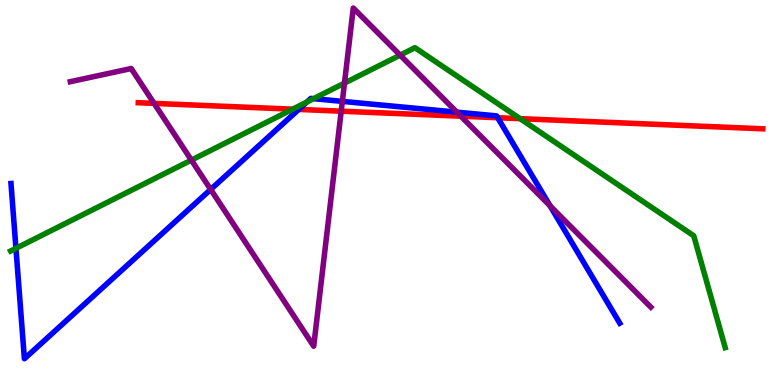[{'lines': ['blue', 'red'], 'intersections': [{'x': 3.85, 'y': 7.16}, {'x': 6.42, 'y': 6.94}]}, {'lines': ['green', 'red'], 'intersections': [{'x': 3.78, 'y': 7.16}, {'x': 6.71, 'y': 6.92}]}, {'lines': ['purple', 'red'], 'intersections': [{'x': 1.99, 'y': 7.31}, {'x': 4.4, 'y': 7.11}, {'x': 5.95, 'y': 6.98}]}, {'lines': ['blue', 'green'], 'intersections': [{'x': 0.206, 'y': 3.55}, {'x': 3.96, 'y': 7.35}, {'x': 4.05, 'y': 7.44}]}, {'lines': ['blue', 'purple'], 'intersections': [{'x': 2.72, 'y': 5.08}, {'x': 4.42, 'y': 7.37}, {'x': 5.89, 'y': 7.09}, {'x': 7.1, 'y': 4.65}]}, {'lines': ['green', 'purple'], 'intersections': [{'x': 2.47, 'y': 5.84}, {'x': 4.44, 'y': 7.84}, {'x': 5.16, 'y': 8.57}]}]